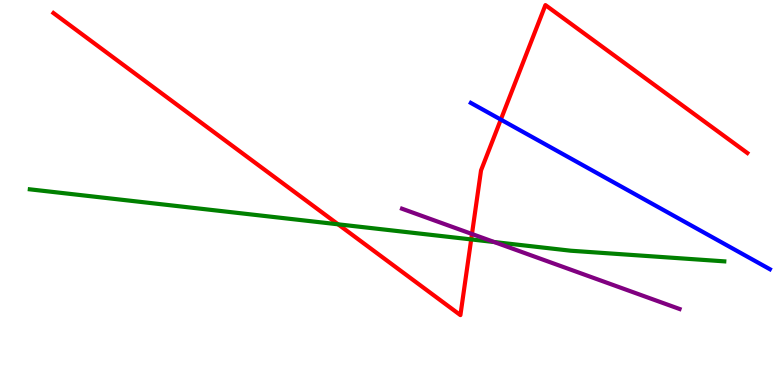[{'lines': ['blue', 'red'], 'intersections': [{'x': 6.46, 'y': 6.89}]}, {'lines': ['green', 'red'], 'intersections': [{'x': 4.36, 'y': 4.17}, {'x': 6.08, 'y': 3.78}]}, {'lines': ['purple', 'red'], 'intersections': [{'x': 6.09, 'y': 3.92}]}, {'lines': ['blue', 'green'], 'intersections': []}, {'lines': ['blue', 'purple'], 'intersections': []}, {'lines': ['green', 'purple'], 'intersections': [{'x': 6.38, 'y': 3.71}]}]